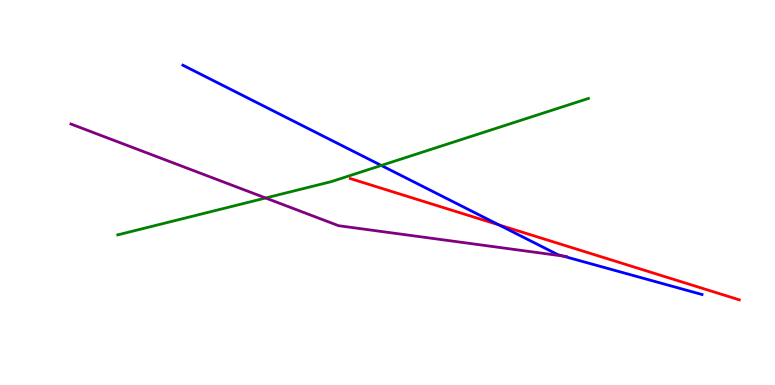[{'lines': ['blue', 'red'], 'intersections': [{'x': 6.44, 'y': 4.16}]}, {'lines': ['green', 'red'], 'intersections': []}, {'lines': ['purple', 'red'], 'intersections': []}, {'lines': ['blue', 'green'], 'intersections': [{'x': 4.92, 'y': 5.7}]}, {'lines': ['blue', 'purple'], 'intersections': [{'x': 7.26, 'y': 3.35}]}, {'lines': ['green', 'purple'], 'intersections': [{'x': 3.43, 'y': 4.86}]}]